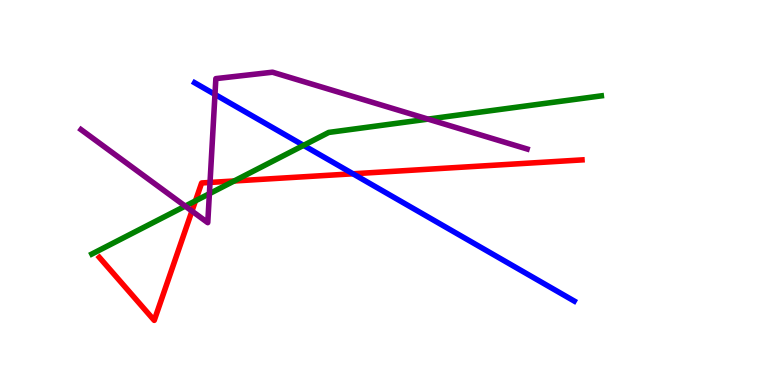[{'lines': ['blue', 'red'], 'intersections': [{'x': 4.55, 'y': 5.49}]}, {'lines': ['green', 'red'], 'intersections': [{'x': 2.52, 'y': 4.78}, {'x': 3.02, 'y': 5.3}]}, {'lines': ['purple', 'red'], 'intersections': [{'x': 2.48, 'y': 4.52}, {'x': 2.71, 'y': 5.26}]}, {'lines': ['blue', 'green'], 'intersections': [{'x': 3.92, 'y': 6.22}]}, {'lines': ['blue', 'purple'], 'intersections': [{'x': 2.77, 'y': 7.55}]}, {'lines': ['green', 'purple'], 'intersections': [{'x': 2.39, 'y': 4.65}, {'x': 2.7, 'y': 4.97}, {'x': 5.52, 'y': 6.91}]}]